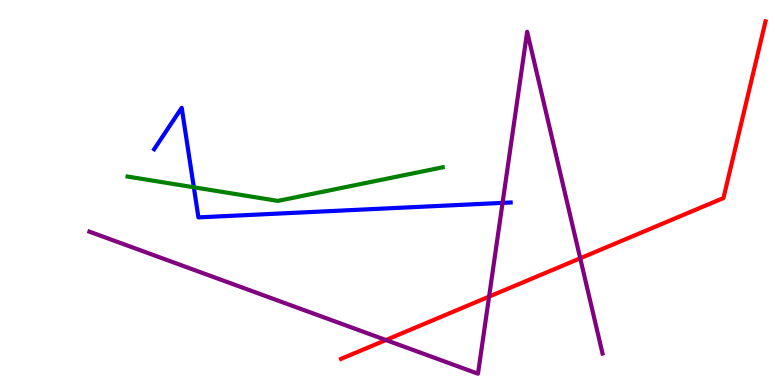[{'lines': ['blue', 'red'], 'intersections': []}, {'lines': ['green', 'red'], 'intersections': []}, {'lines': ['purple', 'red'], 'intersections': [{'x': 4.98, 'y': 1.17}, {'x': 6.31, 'y': 2.3}, {'x': 7.49, 'y': 3.29}]}, {'lines': ['blue', 'green'], 'intersections': [{'x': 2.5, 'y': 5.14}]}, {'lines': ['blue', 'purple'], 'intersections': [{'x': 6.48, 'y': 4.73}]}, {'lines': ['green', 'purple'], 'intersections': []}]